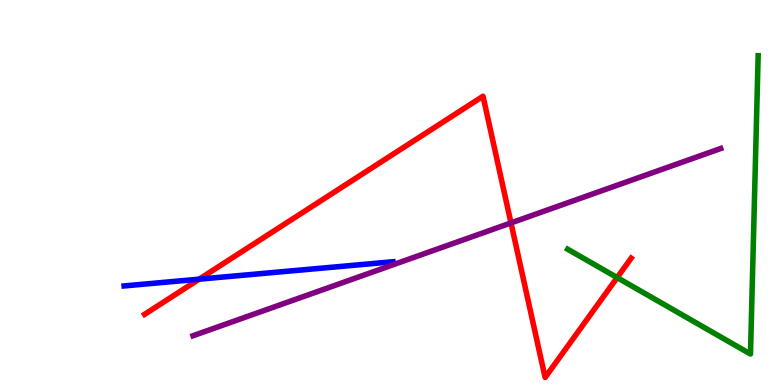[{'lines': ['blue', 'red'], 'intersections': [{'x': 2.57, 'y': 2.75}]}, {'lines': ['green', 'red'], 'intersections': [{'x': 7.96, 'y': 2.79}]}, {'lines': ['purple', 'red'], 'intersections': [{'x': 6.59, 'y': 4.21}]}, {'lines': ['blue', 'green'], 'intersections': []}, {'lines': ['blue', 'purple'], 'intersections': []}, {'lines': ['green', 'purple'], 'intersections': []}]